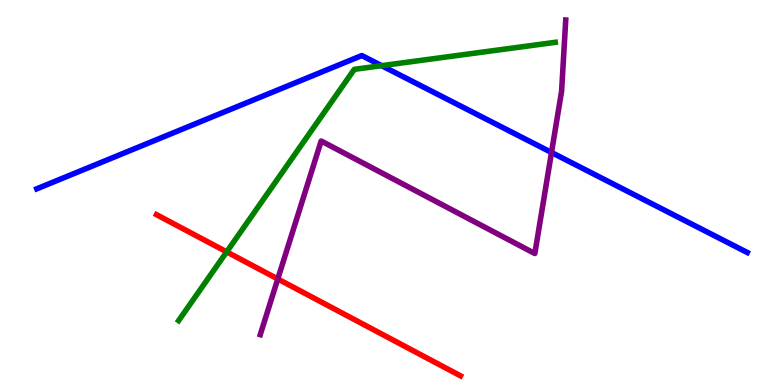[{'lines': ['blue', 'red'], 'intersections': []}, {'lines': ['green', 'red'], 'intersections': [{'x': 2.93, 'y': 3.46}]}, {'lines': ['purple', 'red'], 'intersections': [{'x': 3.58, 'y': 2.75}]}, {'lines': ['blue', 'green'], 'intersections': [{'x': 4.92, 'y': 8.29}]}, {'lines': ['blue', 'purple'], 'intersections': [{'x': 7.12, 'y': 6.04}]}, {'lines': ['green', 'purple'], 'intersections': []}]